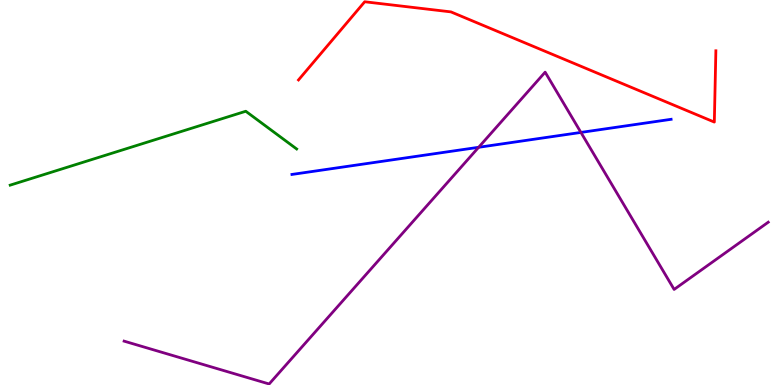[{'lines': ['blue', 'red'], 'intersections': []}, {'lines': ['green', 'red'], 'intersections': []}, {'lines': ['purple', 'red'], 'intersections': []}, {'lines': ['blue', 'green'], 'intersections': []}, {'lines': ['blue', 'purple'], 'intersections': [{'x': 6.18, 'y': 6.17}, {'x': 7.5, 'y': 6.56}]}, {'lines': ['green', 'purple'], 'intersections': []}]